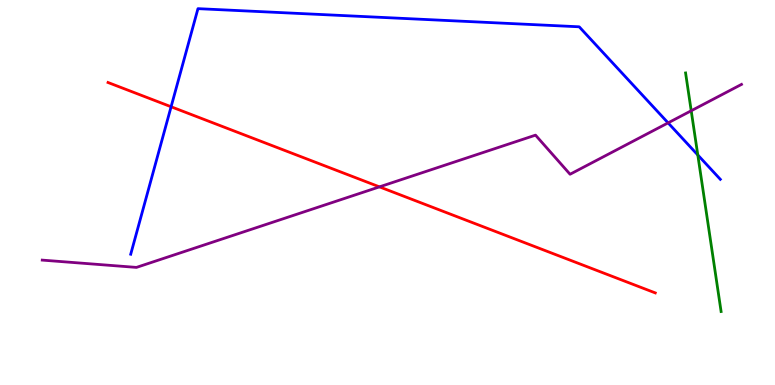[{'lines': ['blue', 'red'], 'intersections': [{'x': 2.21, 'y': 7.23}]}, {'lines': ['green', 'red'], 'intersections': []}, {'lines': ['purple', 'red'], 'intersections': [{'x': 4.9, 'y': 5.15}]}, {'lines': ['blue', 'green'], 'intersections': [{'x': 9.0, 'y': 5.97}]}, {'lines': ['blue', 'purple'], 'intersections': [{'x': 8.62, 'y': 6.81}]}, {'lines': ['green', 'purple'], 'intersections': [{'x': 8.92, 'y': 7.12}]}]